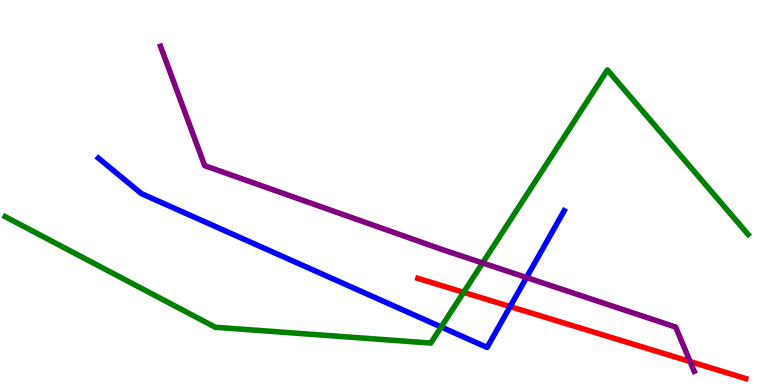[{'lines': ['blue', 'red'], 'intersections': [{'x': 6.58, 'y': 2.04}]}, {'lines': ['green', 'red'], 'intersections': [{'x': 5.98, 'y': 2.41}]}, {'lines': ['purple', 'red'], 'intersections': [{'x': 8.9, 'y': 0.609}]}, {'lines': ['blue', 'green'], 'intersections': [{'x': 5.69, 'y': 1.51}]}, {'lines': ['blue', 'purple'], 'intersections': [{'x': 6.79, 'y': 2.79}]}, {'lines': ['green', 'purple'], 'intersections': [{'x': 6.23, 'y': 3.17}]}]